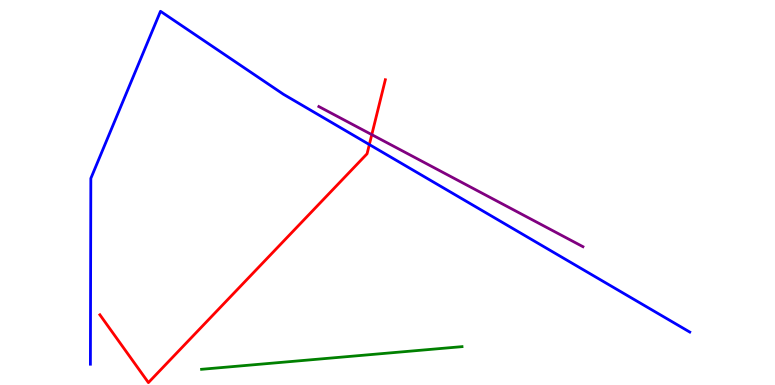[{'lines': ['blue', 'red'], 'intersections': [{'x': 4.77, 'y': 6.25}]}, {'lines': ['green', 'red'], 'intersections': []}, {'lines': ['purple', 'red'], 'intersections': [{'x': 4.8, 'y': 6.5}]}, {'lines': ['blue', 'green'], 'intersections': []}, {'lines': ['blue', 'purple'], 'intersections': []}, {'lines': ['green', 'purple'], 'intersections': []}]